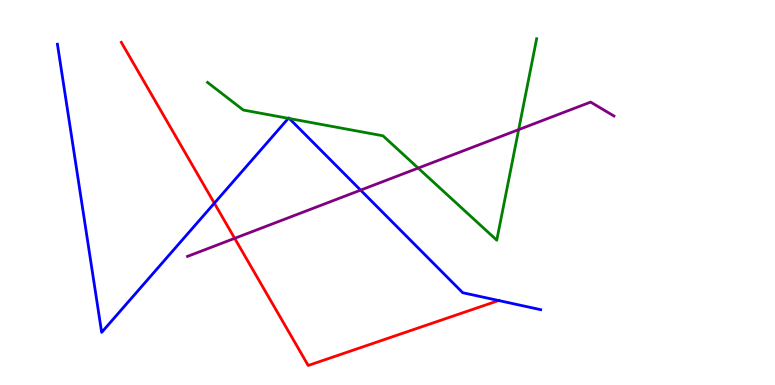[{'lines': ['blue', 'red'], 'intersections': [{'x': 2.77, 'y': 4.72}, {'x': 6.43, 'y': 2.19}]}, {'lines': ['green', 'red'], 'intersections': []}, {'lines': ['purple', 'red'], 'intersections': [{'x': 3.03, 'y': 3.81}]}, {'lines': ['blue', 'green'], 'intersections': [{'x': 3.72, 'y': 6.93}, {'x': 3.73, 'y': 6.92}]}, {'lines': ['blue', 'purple'], 'intersections': [{'x': 4.65, 'y': 5.06}]}, {'lines': ['green', 'purple'], 'intersections': [{'x': 5.4, 'y': 5.63}, {'x': 6.69, 'y': 6.63}]}]